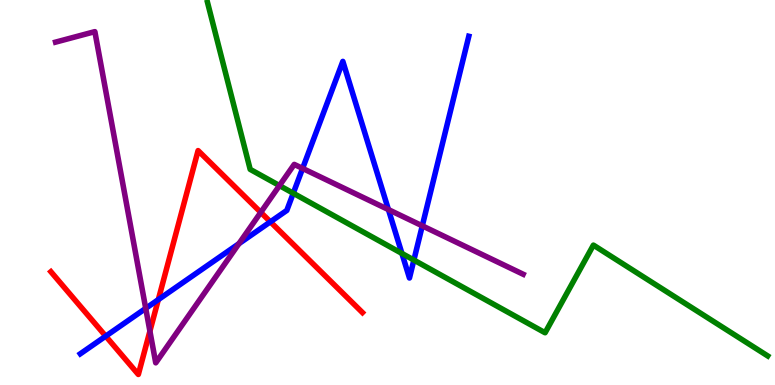[{'lines': ['blue', 'red'], 'intersections': [{'x': 1.36, 'y': 1.27}, {'x': 2.04, 'y': 2.22}, {'x': 3.49, 'y': 4.24}]}, {'lines': ['green', 'red'], 'intersections': []}, {'lines': ['purple', 'red'], 'intersections': [{'x': 1.93, 'y': 1.4}, {'x': 3.36, 'y': 4.48}]}, {'lines': ['blue', 'green'], 'intersections': [{'x': 3.78, 'y': 4.98}, {'x': 5.19, 'y': 3.42}, {'x': 5.34, 'y': 3.25}]}, {'lines': ['blue', 'purple'], 'intersections': [{'x': 1.88, 'y': 1.99}, {'x': 3.08, 'y': 3.67}, {'x': 3.9, 'y': 5.63}, {'x': 5.01, 'y': 4.56}, {'x': 5.45, 'y': 4.13}]}, {'lines': ['green', 'purple'], 'intersections': [{'x': 3.61, 'y': 5.18}]}]